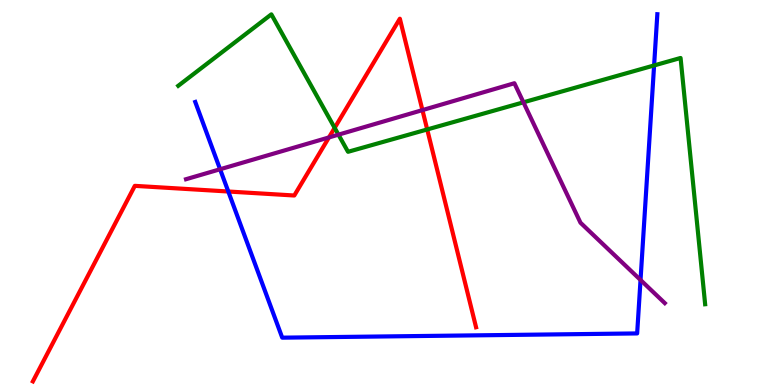[{'lines': ['blue', 'red'], 'intersections': [{'x': 2.95, 'y': 5.03}]}, {'lines': ['green', 'red'], 'intersections': [{'x': 4.32, 'y': 6.68}, {'x': 5.51, 'y': 6.64}]}, {'lines': ['purple', 'red'], 'intersections': [{'x': 4.24, 'y': 6.43}, {'x': 5.45, 'y': 7.14}]}, {'lines': ['blue', 'green'], 'intersections': [{'x': 8.44, 'y': 8.3}]}, {'lines': ['blue', 'purple'], 'intersections': [{'x': 2.84, 'y': 5.6}, {'x': 8.26, 'y': 2.73}]}, {'lines': ['green', 'purple'], 'intersections': [{'x': 4.37, 'y': 6.5}, {'x': 6.75, 'y': 7.34}]}]